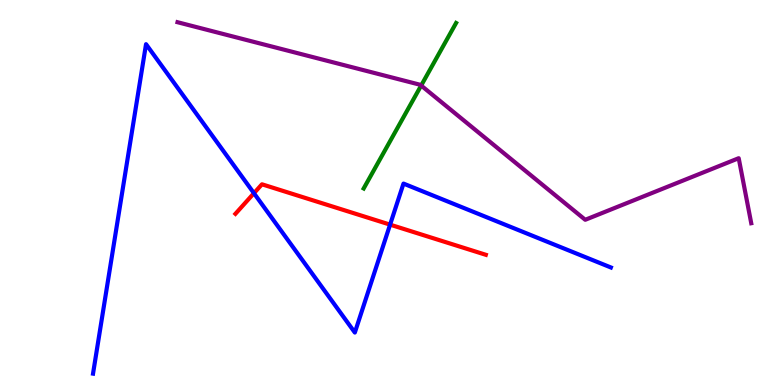[{'lines': ['blue', 'red'], 'intersections': [{'x': 3.28, 'y': 4.98}, {'x': 5.03, 'y': 4.17}]}, {'lines': ['green', 'red'], 'intersections': []}, {'lines': ['purple', 'red'], 'intersections': []}, {'lines': ['blue', 'green'], 'intersections': []}, {'lines': ['blue', 'purple'], 'intersections': []}, {'lines': ['green', 'purple'], 'intersections': [{'x': 5.43, 'y': 7.78}]}]